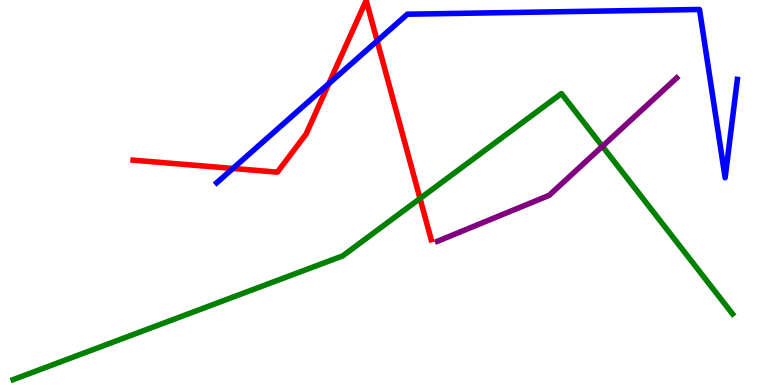[{'lines': ['blue', 'red'], 'intersections': [{'x': 3.01, 'y': 5.62}, {'x': 4.24, 'y': 7.83}, {'x': 4.87, 'y': 8.94}]}, {'lines': ['green', 'red'], 'intersections': [{'x': 5.42, 'y': 4.84}]}, {'lines': ['purple', 'red'], 'intersections': []}, {'lines': ['blue', 'green'], 'intersections': []}, {'lines': ['blue', 'purple'], 'intersections': []}, {'lines': ['green', 'purple'], 'intersections': [{'x': 7.77, 'y': 6.2}]}]